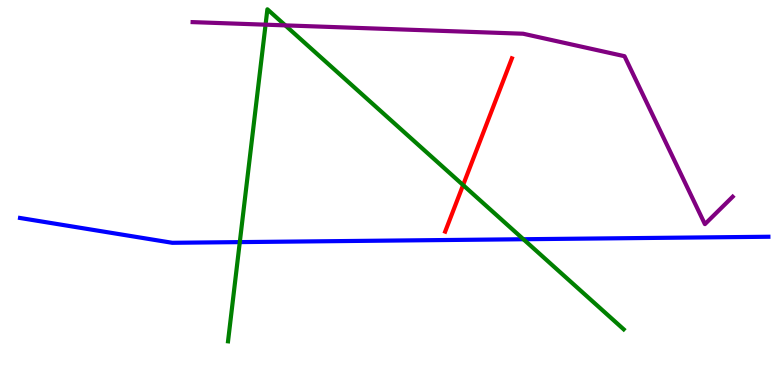[{'lines': ['blue', 'red'], 'intersections': []}, {'lines': ['green', 'red'], 'intersections': [{'x': 5.98, 'y': 5.19}]}, {'lines': ['purple', 'red'], 'intersections': []}, {'lines': ['blue', 'green'], 'intersections': [{'x': 3.09, 'y': 3.71}, {'x': 6.75, 'y': 3.79}]}, {'lines': ['blue', 'purple'], 'intersections': []}, {'lines': ['green', 'purple'], 'intersections': [{'x': 3.43, 'y': 9.36}, {'x': 3.68, 'y': 9.34}]}]